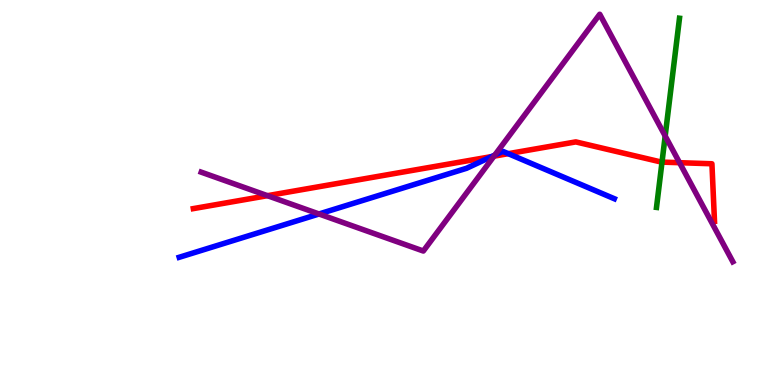[{'lines': ['blue', 'red'], 'intersections': [{'x': 6.34, 'y': 5.93}, {'x': 6.56, 'y': 6.01}]}, {'lines': ['green', 'red'], 'intersections': [{'x': 8.54, 'y': 5.79}]}, {'lines': ['purple', 'red'], 'intersections': [{'x': 3.45, 'y': 4.92}, {'x': 6.37, 'y': 5.94}, {'x': 8.77, 'y': 5.77}]}, {'lines': ['blue', 'green'], 'intersections': []}, {'lines': ['blue', 'purple'], 'intersections': [{'x': 4.12, 'y': 4.44}, {'x': 6.38, 'y': 5.97}]}, {'lines': ['green', 'purple'], 'intersections': [{'x': 8.58, 'y': 6.47}]}]